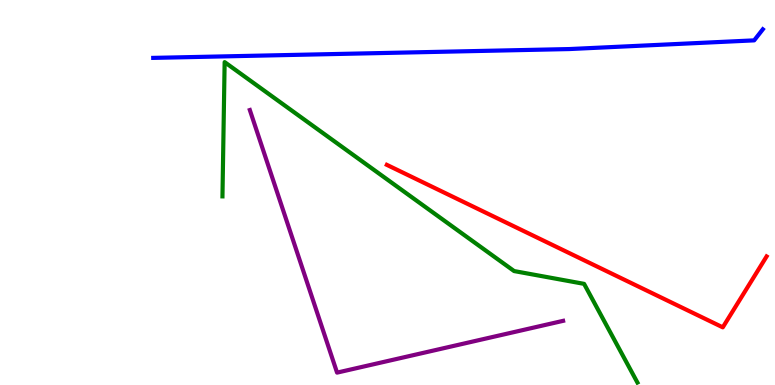[{'lines': ['blue', 'red'], 'intersections': []}, {'lines': ['green', 'red'], 'intersections': []}, {'lines': ['purple', 'red'], 'intersections': []}, {'lines': ['blue', 'green'], 'intersections': []}, {'lines': ['blue', 'purple'], 'intersections': []}, {'lines': ['green', 'purple'], 'intersections': []}]